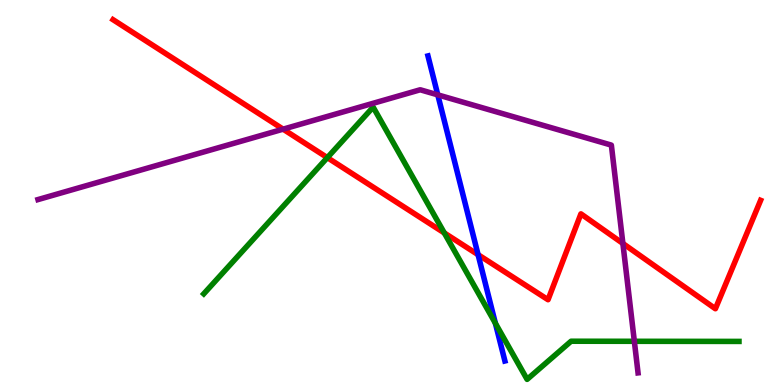[{'lines': ['blue', 'red'], 'intersections': [{'x': 6.17, 'y': 3.38}]}, {'lines': ['green', 'red'], 'intersections': [{'x': 4.22, 'y': 5.91}, {'x': 5.73, 'y': 3.95}]}, {'lines': ['purple', 'red'], 'intersections': [{'x': 3.65, 'y': 6.65}, {'x': 8.04, 'y': 3.68}]}, {'lines': ['blue', 'green'], 'intersections': [{'x': 6.39, 'y': 1.6}]}, {'lines': ['blue', 'purple'], 'intersections': [{'x': 5.65, 'y': 7.54}]}, {'lines': ['green', 'purple'], 'intersections': [{'x': 8.19, 'y': 1.14}]}]